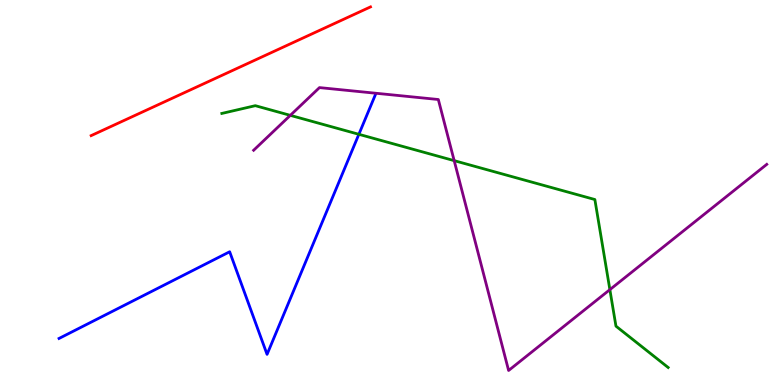[{'lines': ['blue', 'red'], 'intersections': []}, {'lines': ['green', 'red'], 'intersections': []}, {'lines': ['purple', 'red'], 'intersections': []}, {'lines': ['blue', 'green'], 'intersections': [{'x': 4.63, 'y': 6.51}]}, {'lines': ['blue', 'purple'], 'intersections': []}, {'lines': ['green', 'purple'], 'intersections': [{'x': 3.75, 'y': 7.0}, {'x': 5.86, 'y': 5.83}, {'x': 7.87, 'y': 2.48}]}]